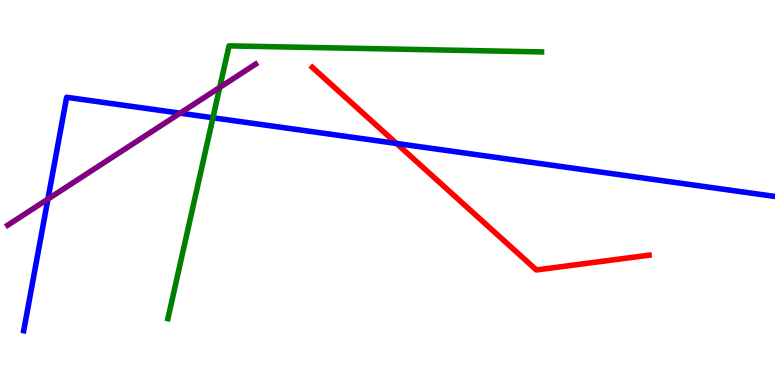[{'lines': ['blue', 'red'], 'intersections': [{'x': 5.12, 'y': 6.27}]}, {'lines': ['green', 'red'], 'intersections': []}, {'lines': ['purple', 'red'], 'intersections': []}, {'lines': ['blue', 'green'], 'intersections': [{'x': 2.75, 'y': 6.94}]}, {'lines': ['blue', 'purple'], 'intersections': [{'x': 0.618, 'y': 4.83}, {'x': 2.32, 'y': 7.06}]}, {'lines': ['green', 'purple'], 'intersections': [{'x': 2.84, 'y': 7.73}]}]